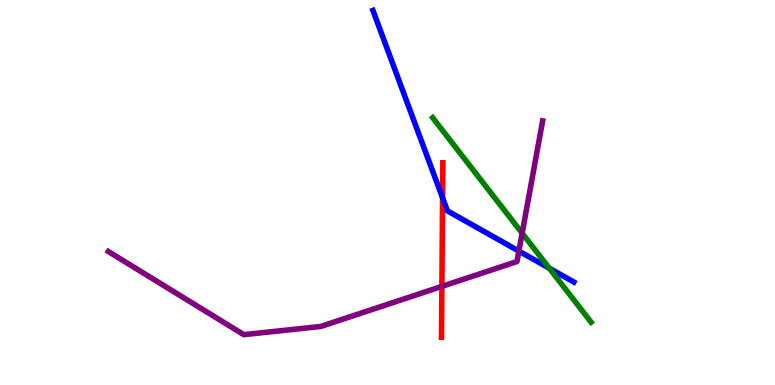[{'lines': ['blue', 'red'], 'intersections': [{'x': 5.71, 'y': 4.86}]}, {'lines': ['green', 'red'], 'intersections': []}, {'lines': ['purple', 'red'], 'intersections': [{'x': 5.7, 'y': 2.56}]}, {'lines': ['blue', 'green'], 'intersections': [{'x': 7.09, 'y': 3.03}]}, {'lines': ['blue', 'purple'], 'intersections': [{'x': 6.7, 'y': 3.48}]}, {'lines': ['green', 'purple'], 'intersections': [{'x': 6.74, 'y': 3.94}]}]